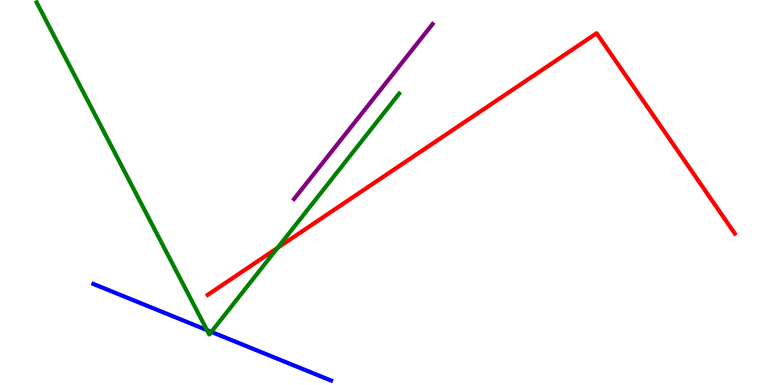[{'lines': ['blue', 'red'], 'intersections': []}, {'lines': ['green', 'red'], 'intersections': [{'x': 3.58, 'y': 3.56}]}, {'lines': ['purple', 'red'], 'intersections': []}, {'lines': ['blue', 'green'], 'intersections': [{'x': 2.67, 'y': 1.43}, {'x': 2.73, 'y': 1.38}]}, {'lines': ['blue', 'purple'], 'intersections': []}, {'lines': ['green', 'purple'], 'intersections': []}]